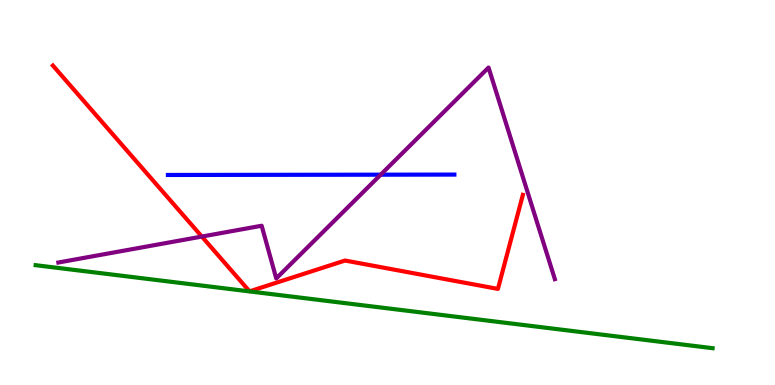[{'lines': ['blue', 'red'], 'intersections': []}, {'lines': ['green', 'red'], 'intersections': []}, {'lines': ['purple', 'red'], 'intersections': [{'x': 2.6, 'y': 3.86}]}, {'lines': ['blue', 'green'], 'intersections': []}, {'lines': ['blue', 'purple'], 'intersections': [{'x': 4.91, 'y': 5.46}]}, {'lines': ['green', 'purple'], 'intersections': []}]